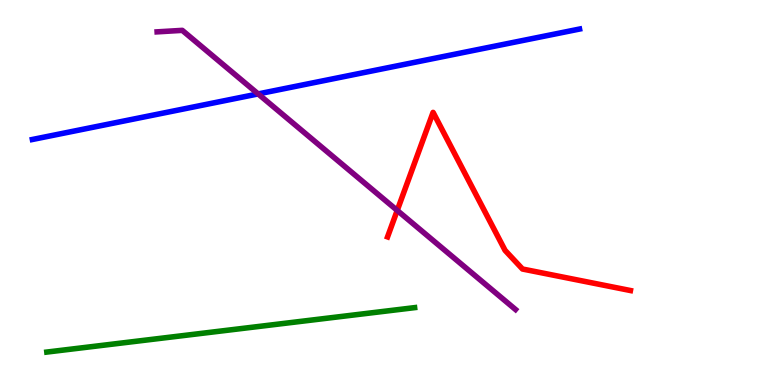[{'lines': ['blue', 'red'], 'intersections': []}, {'lines': ['green', 'red'], 'intersections': []}, {'lines': ['purple', 'red'], 'intersections': [{'x': 5.13, 'y': 4.53}]}, {'lines': ['blue', 'green'], 'intersections': []}, {'lines': ['blue', 'purple'], 'intersections': [{'x': 3.33, 'y': 7.56}]}, {'lines': ['green', 'purple'], 'intersections': []}]